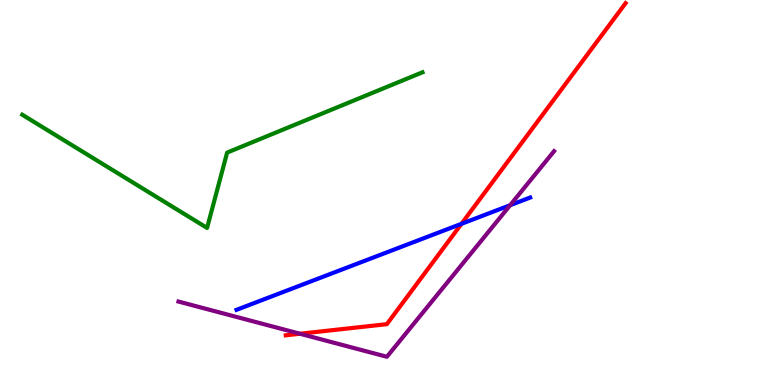[{'lines': ['blue', 'red'], 'intersections': [{'x': 5.95, 'y': 4.19}]}, {'lines': ['green', 'red'], 'intersections': []}, {'lines': ['purple', 'red'], 'intersections': [{'x': 3.87, 'y': 1.33}]}, {'lines': ['blue', 'green'], 'intersections': []}, {'lines': ['blue', 'purple'], 'intersections': [{'x': 6.58, 'y': 4.67}]}, {'lines': ['green', 'purple'], 'intersections': []}]